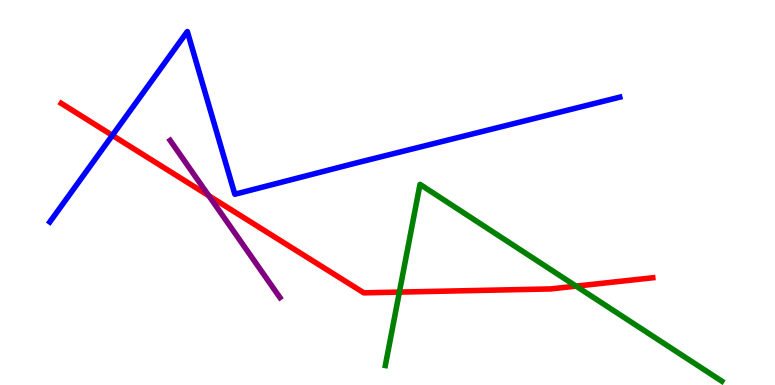[{'lines': ['blue', 'red'], 'intersections': [{'x': 1.45, 'y': 6.48}]}, {'lines': ['green', 'red'], 'intersections': [{'x': 5.15, 'y': 2.41}, {'x': 7.43, 'y': 2.57}]}, {'lines': ['purple', 'red'], 'intersections': [{'x': 2.69, 'y': 4.92}]}, {'lines': ['blue', 'green'], 'intersections': []}, {'lines': ['blue', 'purple'], 'intersections': []}, {'lines': ['green', 'purple'], 'intersections': []}]